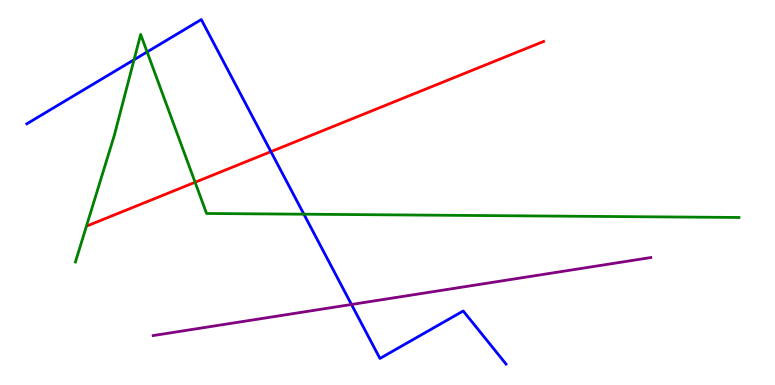[{'lines': ['blue', 'red'], 'intersections': [{'x': 3.5, 'y': 6.06}]}, {'lines': ['green', 'red'], 'intersections': [{'x': 2.52, 'y': 5.27}]}, {'lines': ['purple', 'red'], 'intersections': []}, {'lines': ['blue', 'green'], 'intersections': [{'x': 1.73, 'y': 8.45}, {'x': 1.9, 'y': 8.65}, {'x': 3.92, 'y': 4.44}]}, {'lines': ['blue', 'purple'], 'intersections': [{'x': 4.54, 'y': 2.09}]}, {'lines': ['green', 'purple'], 'intersections': []}]